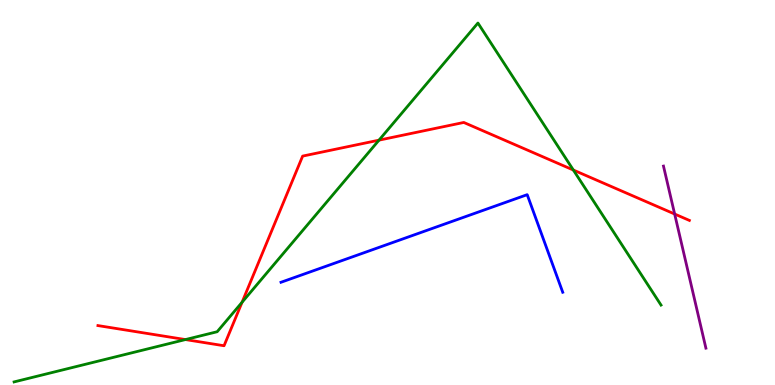[{'lines': ['blue', 'red'], 'intersections': []}, {'lines': ['green', 'red'], 'intersections': [{'x': 2.39, 'y': 1.18}, {'x': 3.12, 'y': 2.15}, {'x': 4.89, 'y': 6.36}, {'x': 7.4, 'y': 5.58}]}, {'lines': ['purple', 'red'], 'intersections': [{'x': 8.71, 'y': 4.44}]}, {'lines': ['blue', 'green'], 'intersections': []}, {'lines': ['blue', 'purple'], 'intersections': []}, {'lines': ['green', 'purple'], 'intersections': []}]